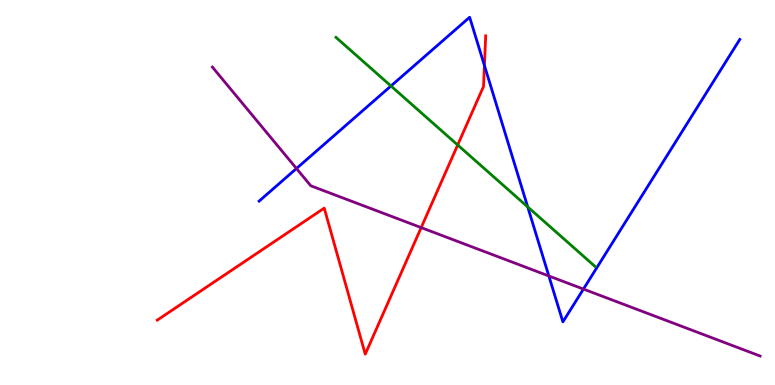[{'lines': ['blue', 'red'], 'intersections': [{'x': 6.25, 'y': 8.3}]}, {'lines': ['green', 'red'], 'intersections': [{'x': 5.91, 'y': 6.23}]}, {'lines': ['purple', 'red'], 'intersections': [{'x': 5.43, 'y': 4.09}]}, {'lines': ['blue', 'green'], 'intersections': [{'x': 5.04, 'y': 7.77}, {'x': 6.81, 'y': 4.63}]}, {'lines': ['blue', 'purple'], 'intersections': [{'x': 3.83, 'y': 5.62}, {'x': 7.08, 'y': 2.83}, {'x': 7.53, 'y': 2.49}]}, {'lines': ['green', 'purple'], 'intersections': []}]